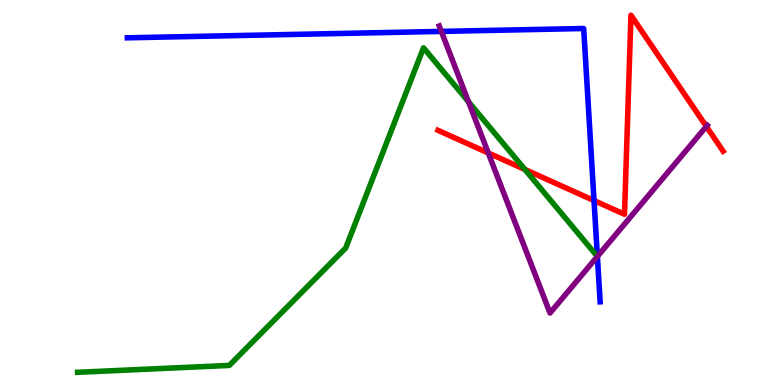[{'lines': ['blue', 'red'], 'intersections': [{'x': 7.66, 'y': 4.79}]}, {'lines': ['green', 'red'], 'intersections': [{'x': 6.77, 'y': 5.6}]}, {'lines': ['purple', 'red'], 'intersections': [{'x': 6.3, 'y': 6.03}, {'x': 9.11, 'y': 6.72}]}, {'lines': ['blue', 'green'], 'intersections': []}, {'lines': ['blue', 'purple'], 'intersections': [{'x': 5.69, 'y': 9.18}, {'x': 7.71, 'y': 3.34}]}, {'lines': ['green', 'purple'], 'intersections': [{'x': 6.05, 'y': 7.35}]}]